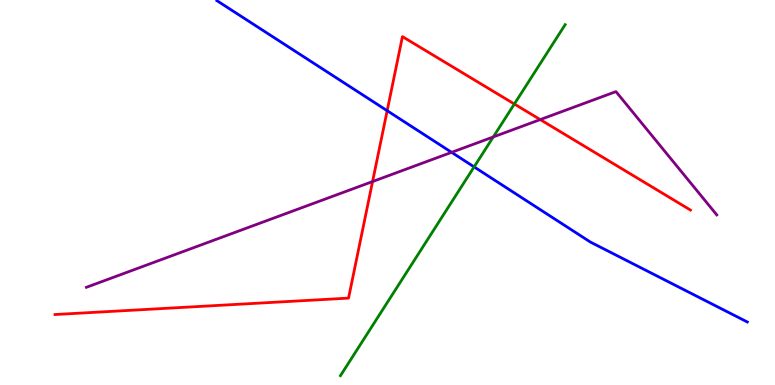[{'lines': ['blue', 'red'], 'intersections': [{'x': 5.0, 'y': 7.12}]}, {'lines': ['green', 'red'], 'intersections': [{'x': 6.64, 'y': 7.3}]}, {'lines': ['purple', 'red'], 'intersections': [{'x': 4.81, 'y': 5.28}, {'x': 6.97, 'y': 6.89}]}, {'lines': ['blue', 'green'], 'intersections': [{'x': 6.12, 'y': 5.67}]}, {'lines': ['blue', 'purple'], 'intersections': [{'x': 5.83, 'y': 6.04}]}, {'lines': ['green', 'purple'], 'intersections': [{'x': 6.36, 'y': 6.44}]}]